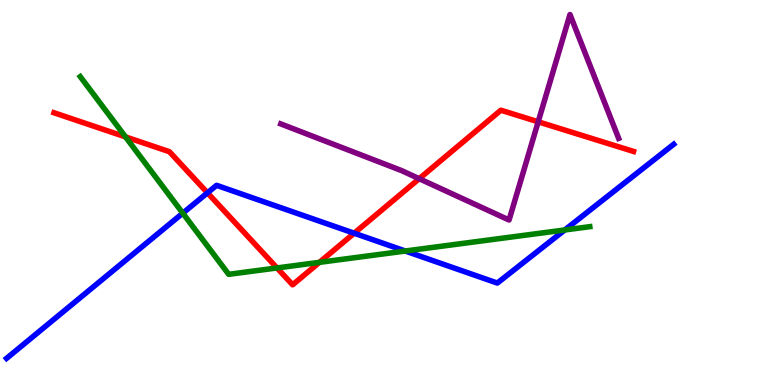[{'lines': ['blue', 'red'], 'intersections': [{'x': 2.68, 'y': 4.99}, {'x': 4.57, 'y': 3.94}]}, {'lines': ['green', 'red'], 'intersections': [{'x': 1.62, 'y': 6.44}, {'x': 3.57, 'y': 3.04}, {'x': 4.12, 'y': 3.19}]}, {'lines': ['purple', 'red'], 'intersections': [{'x': 5.41, 'y': 5.36}, {'x': 6.94, 'y': 6.84}]}, {'lines': ['blue', 'green'], 'intersections': [{'x': 2.36, 'y': 4.46}, {'x': 5.23, 'y': 3.48}, {'x': 7.29, 'y': 4.03}]}, {'lines': ['blue', 'purple'], 'intersections': []}, {'lines': ['green', 'purple'], 'intersections': []}]